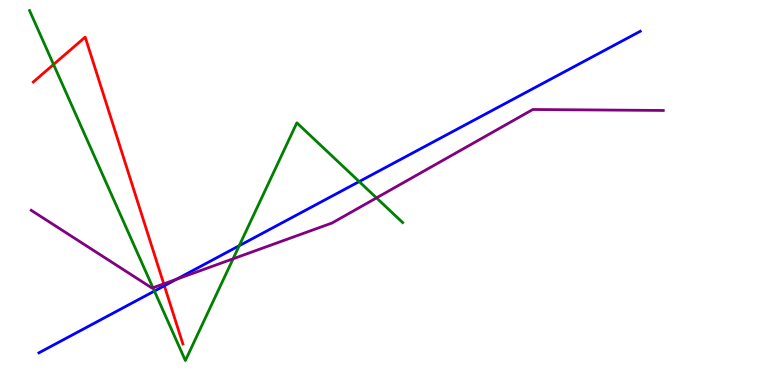[{'lines': ['blue', 'red'], 'intersections': [{'x': 2.12, 'y': 2.58}]}, {'lines': ['green', 'red'], 'intersections': [{'x': 0.691, 'y': 8.33}]}, {'lines': ['purple', 'red'], 'intersections': [{'x': 2.11, 'y': 2.63}]}, {'lines': ['blue', 'green'], 'intersections': [{'x': 1.99, 'y': 2.44}, {'x': 3.09, 'y': 3.62}, {'x': 4.63, 'y': 5.28}]}, {'lines': ['blue', 'purple'], 'intersections': [{'x': 2.28, 'y': 2.75}]}, {'lines': ['green', 'purple'], 'intersections': [{'x': 1.97, 'y': 2.53}, {'x': 3.01, 'y': 3.28}, {'x': 4.86, 'y': 4.86}]}]